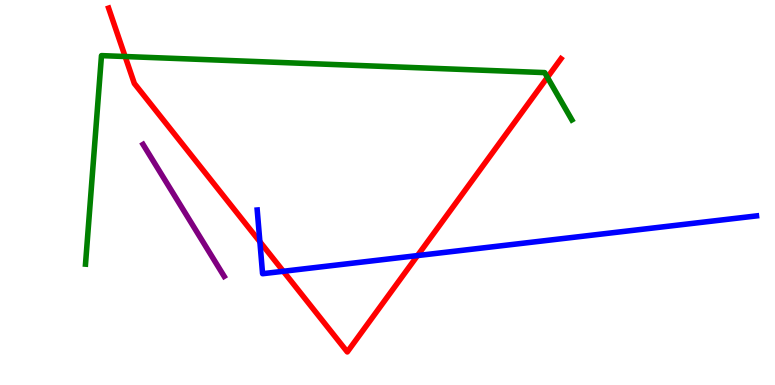[{'lines': ['blue', 'red'], 'intersections': [{'x': 3.35, 'y': 3.72}, {'x': 3.66, 'y': 2.95}, {'x': 5.39, 'y': 3.36}]}, {'lines': ['green', 'red'], 'intersections': [{'x': 1.61, 'y': 8.53}, {'x': 7.06, 'y': 7.99}]}, {'lines': ['purple', 'red'], 'intersections': []}, {'lines': ['blue', 'green'], 'intersections': []}, {'lines': ['blue', 'purple'], 'intersections': []}, {'lines': ['green', 'purple'], 'intersections': []}]